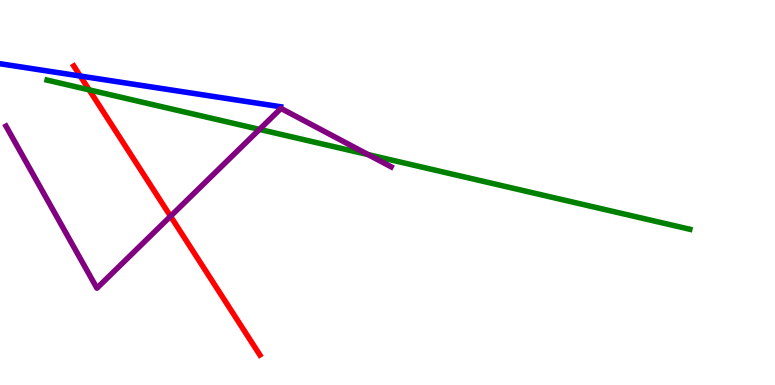[{'lines': ['blue', 'red'], 'intersections': [{'x': 1.04, 'y': 8.03}]}, {'lines': ['green', 'red'], 'intersections': [{'x': 1.15, 'y': 7.67}]}, {'lines': ['purple', 'red'], 'intersections': [{'x': 2.2, 'y': 4.38}]}, {'lines': ['blue', 'green'], 'intersections': []}, {'lines': ['blue', 'purple'], 'intersections': []}, {'lines': ['green', 'purple'], 'intersections': [{'x': 3.35, 'y': 6.64}, {'x': 4.75, 'y': 5.98}]}]